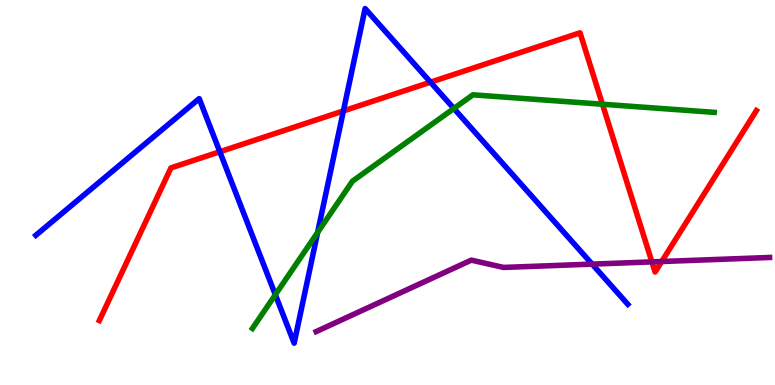[{'lines': ['blue', 'red'], 'intersections': [{'x': 2.84, 'y': 6.06}, {'x': 4.43, 'y': 7.12}, {'x': 5.55, 'y': 7.87}]}, {'lines': ['green', 'red'], 'intersections': [{'x': 7.77, 'y': 7.29}]}, {'lines': ['purple', 'red'], 'intersections': [{'x': 8.41, 'y': 3.2}, {'x': 8.54, 'y': 3.21}]}, {'lines': ['blue', 'green'], 'intersections': [{'x': 3.55, 'y': 2.34}, {'x': 4.1, 'y': 3.96}, {'x': 5.86, 'y': 7.18}]}, {'lines': ['blue', 'purple'], 'intersections': [{'x': 7.64, 'y': 3.14}]}, {'lines': ['green', 'purple'], 'intersections': []}]